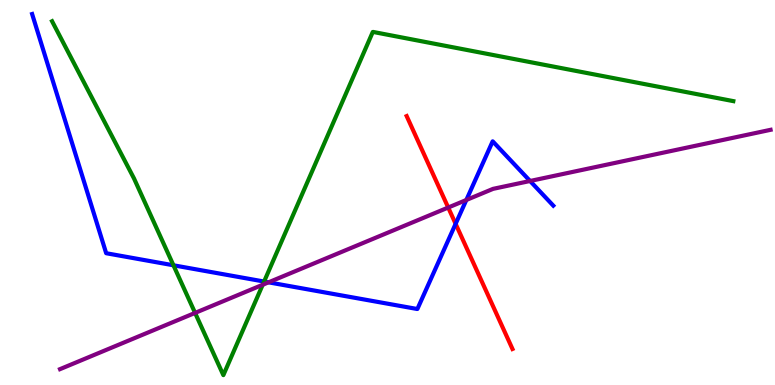[{'lines': ['blue', 'red'], 'intersections': [{'x': 5.88, 'y': 4.19}]}, {'lines': ['green', 'red'], 'intersections': []}, {'lines': ['purple', 'red'], 'intersections': [{'x': 5.78, 'y': 4.61}]}, {'lines': ['blue', 'green'], 'intersections': [{'x': 2.24, 'y': 3.11}, {'x': 3.41, 'y': 2.69}]}, {'lines': ['blue', 'purple'], 'intersections': [{'x': 3.46, 'y': 2.67}, {'x': 6.02, 'y': 4.81}, {'x': 6.84, 'y': 5.3}]}, {'lines': ['green', 'purple'], 'intersections': [{'x': 2.52, 'y': 1.87}, {'x': 3.39, 'y': 2.6}]}]